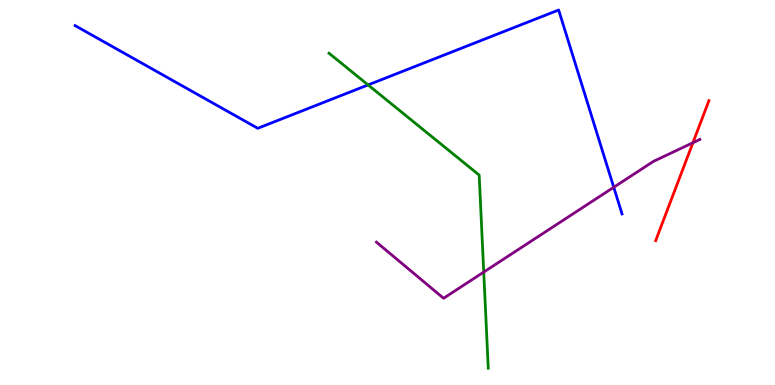[{'lines': ['blue', 'red'], 'intersections': []}, {'lines': ['green', 'red'], 'intersections': []}, {'lines': ['purple', 'red'], 'intersections': [{'x': 8.94, 'y': 6.29}]}, {'lines': ['blue', 'green'], 'intersections': [{'x': 4.75, 'y': 7.79}]}, {'lines': ['blue', 'purple'], 'intersections': [{'x': 7.92, 'y': 5.14}]}, {'lines': ['green', 'purple'], 'intersections': [{'x': 6.24, 'y': 2.93}]}]